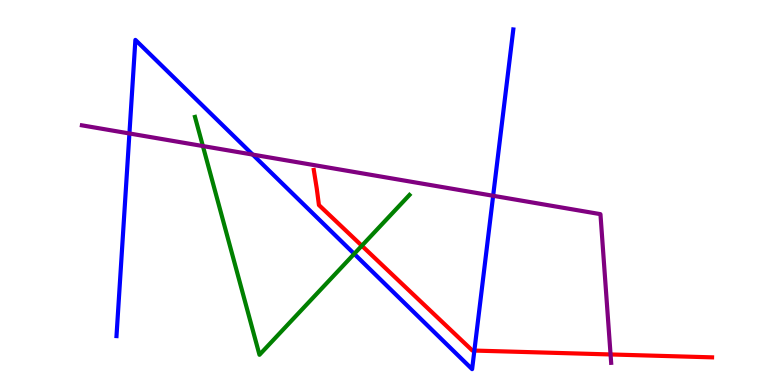[{'lines': ['blue', 'red'], 'intersections': [{'x': 6.12, 'y': 0.894}]}, {'lines': ['green', 'red'], 'intersections': [{'x': 4.67, 'y': 3.62}]}, {'lines': ['purple', 'red'], 'intersections': [{'x': 7.88, 'y': 0.793}]}, {'lines': ['blue', 'green'], 'intersections': [{'x': 4.57, 'y': 3.41}]}, {'lines': ['blue', 'purple'], 'intersections': [{'x': 1.67, 'y': 6.53}, {'x': 3.26, 'y': 5.98}, {'x': 6.36, 'y': 4.91}]}, {'lines': ['green', 'purple'], 'intersections': [{'x': 2.62, 'y': 6.21}]}]